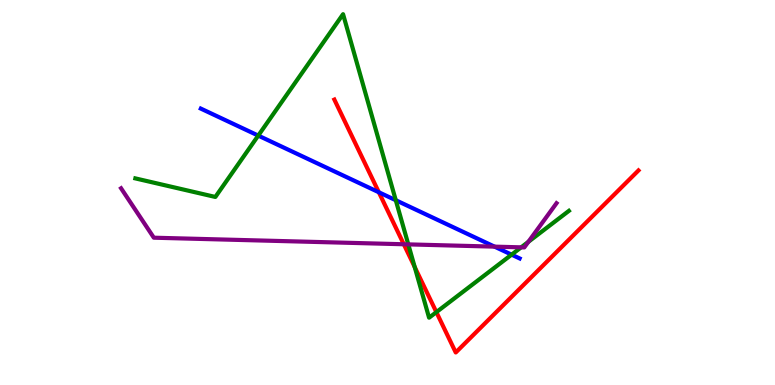[{'lines': ['blue', 'red'], 'intersections': [{'x': 4.89, 'y': 5.01}]}, {'lines': ['green', 'red'], 'intersections': [{'x': 5.35, 'y': 3.07}, {'x': 5.63, 'y': 1.89}]}, {'lines': ['purple', 'red'], 'intersections': [{'x': 5.21, 'y': 3.66}]}, {'lines': ['blue', 'green'], 'intersections': [{'x': 3.33, 'y': 6.48}, {'x': 5.11, 'y': 4.8}, {'x': 6.6, 'y': 3.39}]}, {'lines': ['blue', 'purple'], 'intersections': [{'x': 6.38, 'y': 3.59}]}, {'lines': ['green', 'purple'], 'intersections': [{'x': 5.27, 'y': 3.65}, {'x': 6.72, 'y': 3.58}, {'x': 6.82, 'y': 3.72}]}]